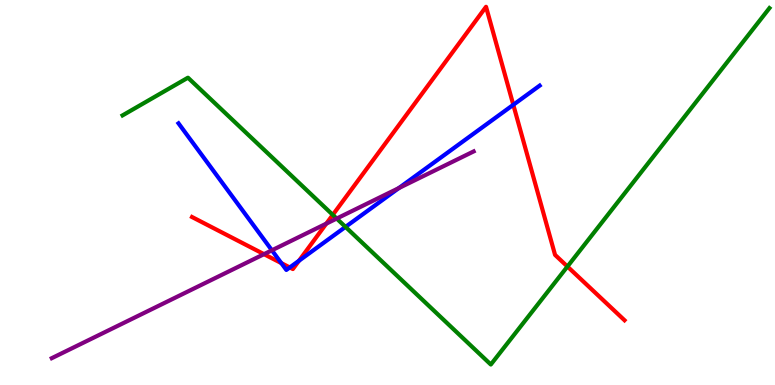[{'lines': ['blue', 'red'], 'intersections': [{'x': 3.63, 'y': 3.17}, {'x': 3.74, 'y': 3.05}, {'x': 3.86, 'y': 3.23}, {'x': 6.62, 'y': 7.28}]}, {'lines': ['green', 'red'], 'intersections': [{'x': 4.29, 'y': 4.42}, {'x': 7.32, 'y': 3.08}]}, {'lines': ['purple', 'red'], 'intersections': [{'x': 3.41, 'y': 3.4}, {'x': 4.21, 'y': 4.19}]}, {'lines': ['blue', 'green'], 'intersections': [{'x': 4.46, 'y': 4.11}]}, {'lines': ['blue', 'purple'], 'intersections': [{'x': 3.51, 'y': 3.5}, {'x': 5.15, 'y': 5.11}]}, {'lines': ['green', 'purple'], 'intersections': [{'x': 4.34, 'y': 4.32}]}]